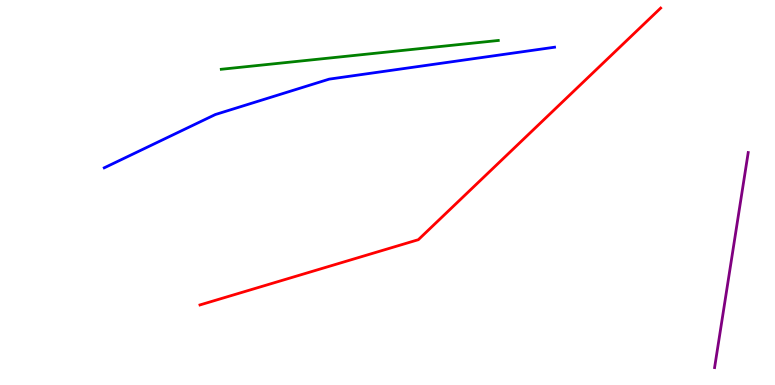[{'lines': ['blue', 'red'], 'intersections': []}, {'lines': ['green', 'red'], 'intersections': []}, {'lines': ['purple', 'red'], 'intersections': []}, {'lines': ['blue', 'green'], 'intersections': []}, {'lines': ['blue', 'purple'], 'intersections': []}, {'lines': ['green', 'purple'], 'intersections': []}]